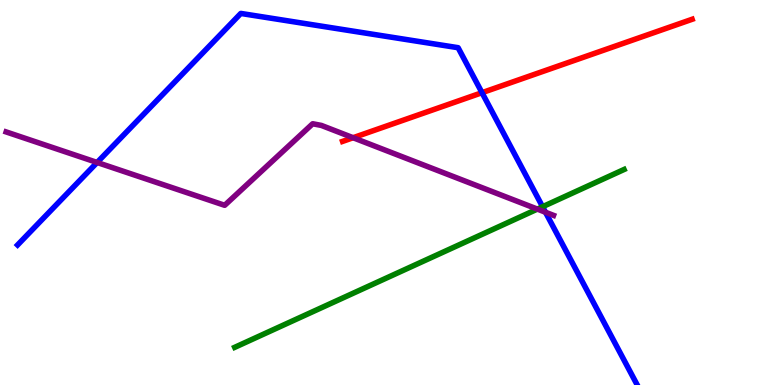[{'lines': ['blue', 'red'], 'intersections': [{'x': 6.22, 'y': 7.59}]}, {'lines': ['green', 'red'], 'intersections': []}, {'lines': ['purple', 'red'], 'intersections': [{'x': 4.56, 'y': 6.42}]}, {'lines': ['blue', 'green'], 'intersections': [{'x': 7.0, 'y': 4.63}]}, {'lines': ['blue', 'purple'], 'intersections': [{'x': 1.25, 'y': 5.78}, {'x': 7.04, 'y': 4.49}]}, {'lines': ['green', 'purple'], 'intersections': [{'x': 6.93, 'y': 4.57}]}]